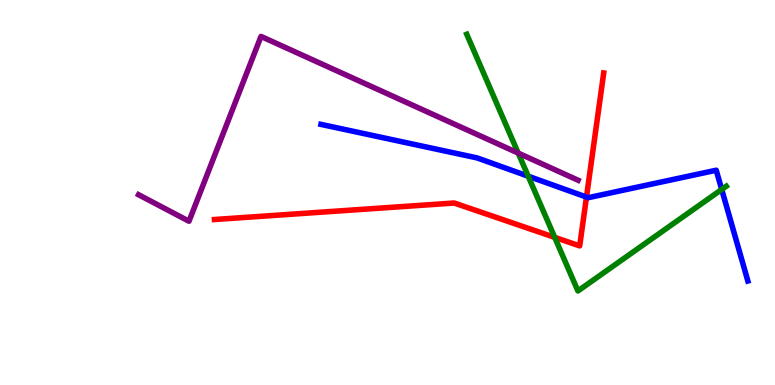[{'lines': ['blue', 'red'], 'intersections': [{'x': 7.57, 'y': 4.88}]}, {'lines': ['green', 'red'], 'intersections': [{'x': 7.16, 'y': 3.83}]}, {'lines': ['purple', 'red'], 'intersections': []}, {'lines': ['blue', 'green'], 'intersections': [{'x': 6.82, 'y': 5.42}, {'x': 9.31, 'y': 5.08}]}, {'lines': ['blue', 'purple'], 'intersections': []}, {'lines': ['green', 'purple'], 'intersections': [{'x': 6.69, 'y': 6.02}]}]